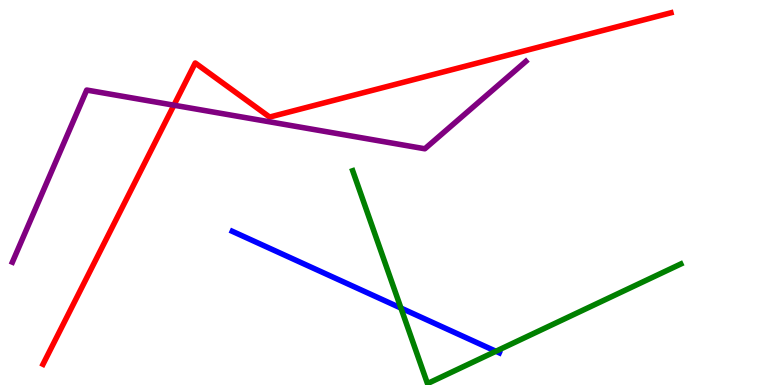[{'lines': ['blue', 'red'], 'intersections': []}, {'lines': ['green', 'red'], 'intersections': []}, {'lines': ['purple', 'red'], 'intersections': [{'x': 2.24, 'y': 7.27}]}, {'lines': ['blue', 'green'], 'intersections': [{'x': 5.17, 'y': 2.0}, {'x': 6.4, 'y': 0.876}]}, {'lines': ['blue', 'purple'], 'intersections': []}, {'lines': ['green', 'purple'], 'intersections': []}]